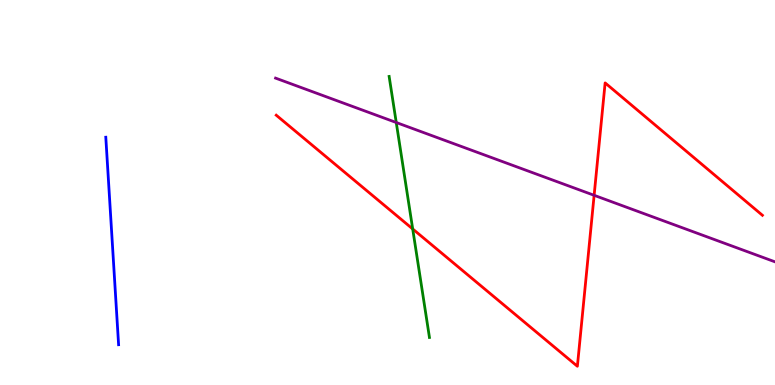[{'lines': ['blue', 'red'], 'intersections': []}, {'lines': ['green', 'red'], 'intersections': [{'x': 5.33, 'y': 4.05}]}, {'lines': ['purple', 'red'], 'intersections': [{'x': 7.67, 'y': 4.93}]}, {'lines': ['blue', 'green'], 'intersections': []}, {'lines': ['blue', 'purple'], 'intersections': []}, {'lines': ['green', 'purple'], 'intersections': [{'x': 5.11, 'y': 6.82}]}]